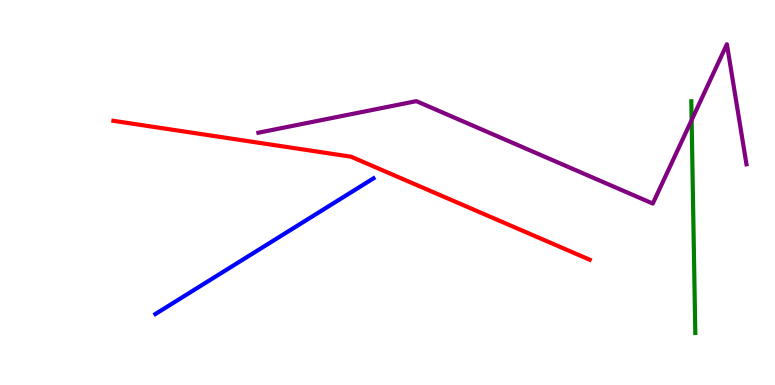[{'lines': ['blue', 'red'], 'intersections': []}, {'lines': ['green', 'red'], 'intersections': []}, {'lines': ['purple', 'red'], 'intersections': []}, {'lines': ['blue', 'green'], 'intersections': []}, {'lines': ['blue', 'purple'], 'intersections': []}, {'lines': ['green', 'purple'], 'intersections': [{'x': 8.92, 'y': 6.88}]}]